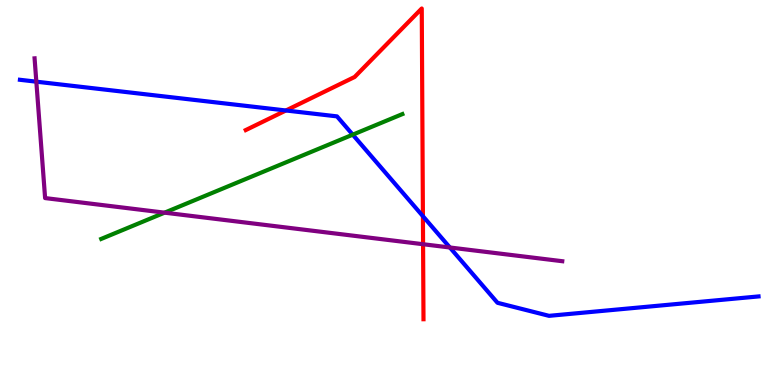[{'lines': ['blue', 'red'], 'intersections': [{'x': 3.69, 'y': 7.13}, {'x': 5.46, 'y': 4.38}]}, {'lines': ['green', 'red'], 'intersections': []}, {'lines': ['purple', 'red'], 'intersections': [{'x': 5.46, 'y': 3.66}]}, {'lines': ['blue', 'green'], 'intersections': [{'x': 4.55, 'y': 6.5}]}, {'lines': ['blue', 'purple'], 'intersections': [{'x': 0.469, 'y': 7.88}, {'x': 5.8, 'y': 3.57}]}, {'lines': ['green', 'purple'], 'intersections': [{'x': 2.12, 'y': 4.48}]}]